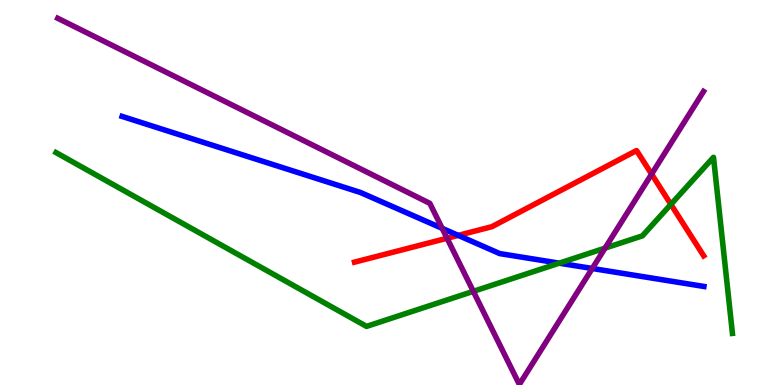[{'lines': ['blue', 'red'], 'intersections': [{'x': 5.91, 'y': 3.89}]}, {'lines': ['green', 'red'], 'intersections': [{'x': 8.66, 'y': 4.69}]}, {'lines': ['purple', 'red'], 'intersections': [{'x': 5.77, 'y': 3.81}, {'x': 8.41, 'y': 5.48}]}, {'lines': ['blue', 'green'], 'intersections': [{'x': 7.22, 'y': 3.16}]}, {'lines': ['blue', 'purple'], 'intersections': [{'x': 5.71, 'y': 4.07}, {'x': 7.64, 'y': 3.03}]}, {'lines': ['green', 'purple'], 'intersections': [{'x': 6.11, 'y': 2.43}, {'x': 7.81, 'y': 3.56}]}]